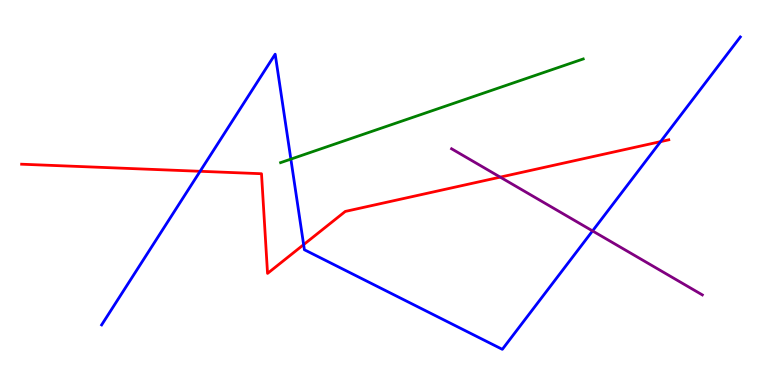[{'lines': ['blue', 'red'], 'intersections': [{'x': 2.58, 'y': 5.55}, {'x': 3.92, 'y': 3.65}, {'x': 8.52, 'y': 6.32}]}, {'lines': ['green', 'red'], 'intersections': []}, {'lines': ['purple', 'red'], 'intersections': [{'x': 6.45, 'y': 5.4}]}, {'lines': ['blue', 'green'], 'intersections': [{'x': 3.75, 'y': 5.87}]}, {'lines': ['blue', 'purple'], 'intersections': [{'x': 7.65, 'y': 4.0}]}, {'lines': ['green', 'purple'], 'intersections': []}]